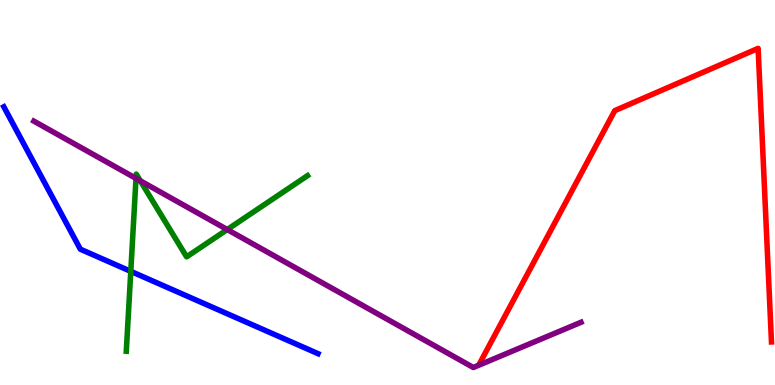[{'lines': ['blue', 'red'], 'intersections': []}, {'lines': ['green', 'red'], 'intersections': []}, {'lines': ['purple', 'red'], 'intersections': []}, {'lines': ['blue', 'green'], 'intersections': [{'x': 1.69, 'y': 2.95}]}, {'lines': ['blue', 'purple'], 'intersections': []}, {'lines': ['green', 'purple'], 'intersections': [{'x': 1.75, 'y': 5.37}, {'x': 1.81, 'y': 5.3}, {'x': 2.93, 'y': 4.04}]}]